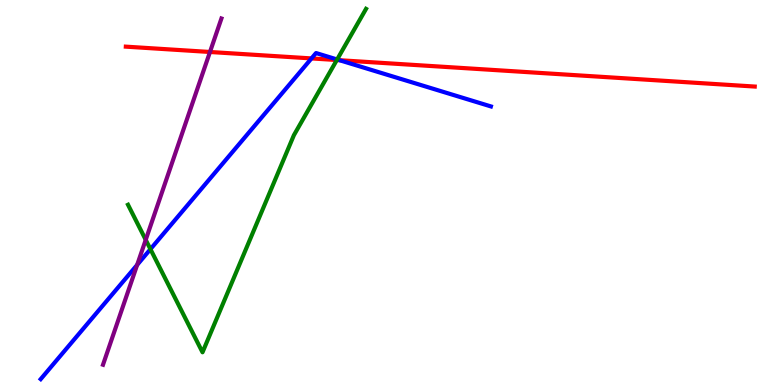[{'lines': ['blue', 'red'], 'intersections': [{'x': 4.02, 'y': 8.48}, {'x': 4.38, 'y': 8.44}]}, {'lines': ['green', 'red'], 'intersections': [{'x': 4.35, 'y': 8.44}]}, {'lines': ['purple', 'red'], 'intersections': [{'x': 2.71, 'y': 8.65}]}, {'lines': ['blue', 'green'], 'intersections': [{'x': 1.94, 'y': 3.53}, {'x': 4.35, 'y': 8.46}]}, {'lines': ['blue', 'purple'], 'intersections': [{'x': 1.77, 'y': 3.12}]}, {'lines': ['green', 'purple'], 'intersections': [{'x': 1.88, 'y': 3.77}]}]